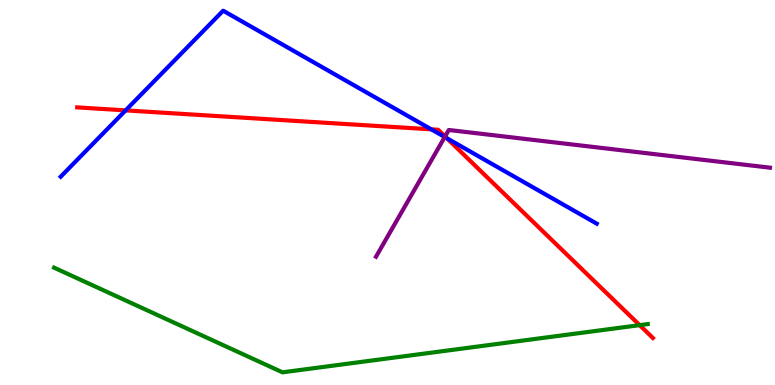[{'lines': ['blue', 'red'], 'intersections': [{'x': 1.62, 'y': 7.13}, {'x': 5.56, 'y': 6.64}, {'x': 5.77, 'y': 6.41}]}, {'lines': ['green', 'red'], 'intersections': [{'x': 8.25, 'y': 1.55}]}, {'lines': ['purple', 'red'], 'intersections': [{'x': 5.74, 'y': 6.46}]}, {'lines': ['blue', 'green'], 'intersections': []}, {'lines': ['blue', 'purple'], 'intersections': [{'x': 5.74, 'y': 6.44}]}, {'lines': ['green', 'purple'], 'intersections': []}]